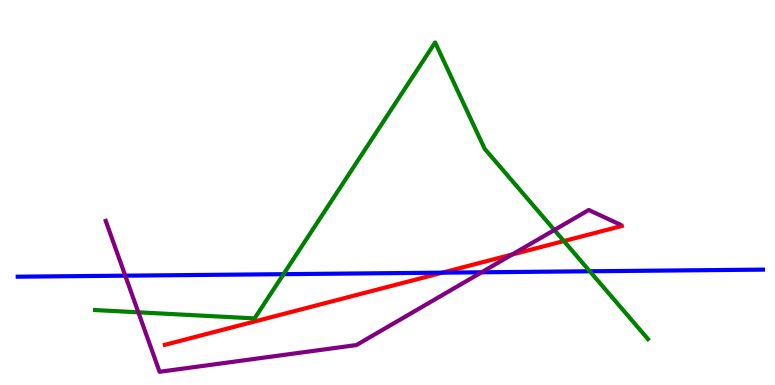[{'lines': ['blue', 'red'], 'intersections': [{'x': 5.71, 'y': 2.92}]}, {'lines': ['green', 'red'], 'intersections': [{'x': 7.28, 'y': 3.74}]}, {'lines': ['purple', 'red'], 'intersections': [{'x': 6.61, 'y': 3.39}]}, {'lines': ['blue', 'green'], 'intersections': [{'x': 3.66, 'y': 2.88}, {'x': 7.61, 'y': 2.95}]}, {'lines': ['blue', 'purple'], 'intersections': [{'x': 1.62, 'y': 2.84}, {'x': 6.21, 'y': 2.93}]}, {'lines': ['green', 'purple'], 'intersections': [{'x': 1.79, 'y': 1.89}, {'x': 7.15, 'y': 4.03}]}]